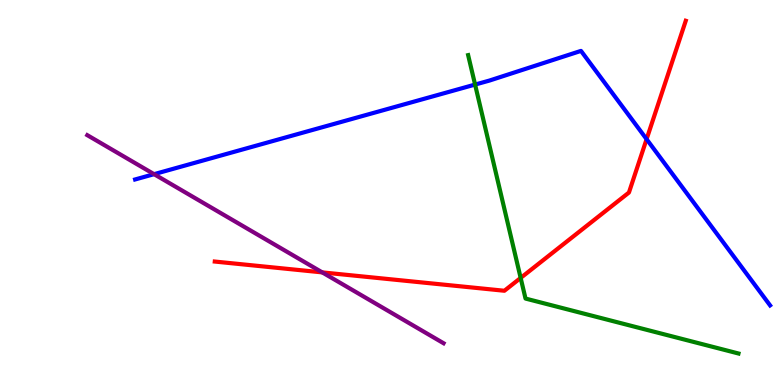[{'lines': ['blue', 'red'], 'intersections': [{'x': 8.34, 'y': 6.38}]}, {'lines': ['green', 'red'], 'intersections': [{'x': 6.72, 'y': 2.78}]}, {'lines': ['purple', 'red'], 'intersections': [{'x': 4.16, 'y': 2.92}]}, {'lines': ['blue', 'green'], 'intersections': [{'x': 6.13, 'y': 7.8}]}, {'lines': ['blue', 'purple'], 'intersections': [{'x': 1.99, 'y': 5.48}]}, {'lines': ['green', 'purple'], 'intersections': []}]